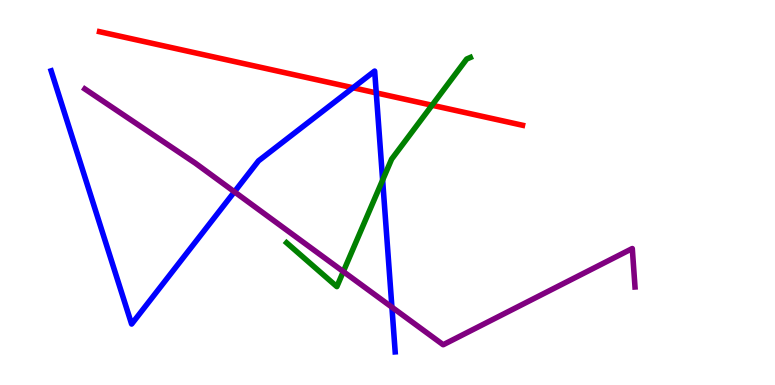[{'lines': ['blue', 'red'], 'intersections': [{'x': 4.56, 'y': 7.72}, {'x': 4.85, 'y': 7.59}]}, {'lines': ['green', 'red'], 'intersections': [{'x': 5.57, 'y': 7.27}]}, {'lines': ['purple', 'red'], 'intersections': []}, {'lines': ['blue', 'green'], 'intersections': [{'x': 4.94, 'y': 5.32}]}, {'lines': ['blue', 'purple'], 'intersections': [{'x': 3.02, 'y': 5.02}, {'x': 5.06, 'y': 2.02}]}, {'lines': ['green', 'purple'], 'intersections': [{'x': 4.43, 'y': 2.95}]}]